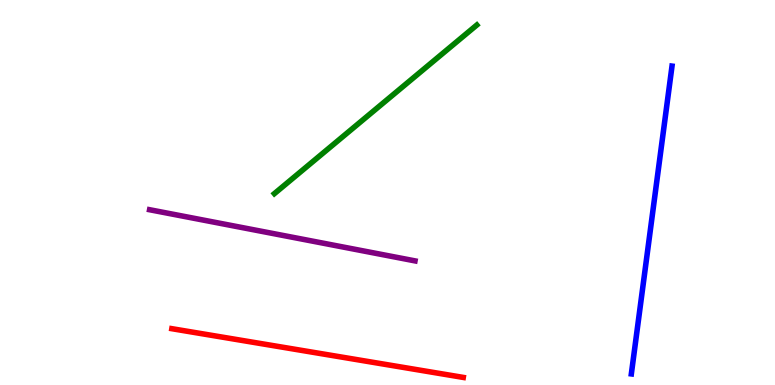[{'lines': ['blue', 'red'], 'intersections': []}, {'lines': ['green', 'red'], 'intersections': []}, {'lines': ['purple', 'red'], 'intersections': []}, {'lines': ['blue', 'green'], 'intersections': []}, {'lines': ['blue', 'purple'], 'intersections': []}, {'lines': ['green', 'purple'], 'intersections': []}]